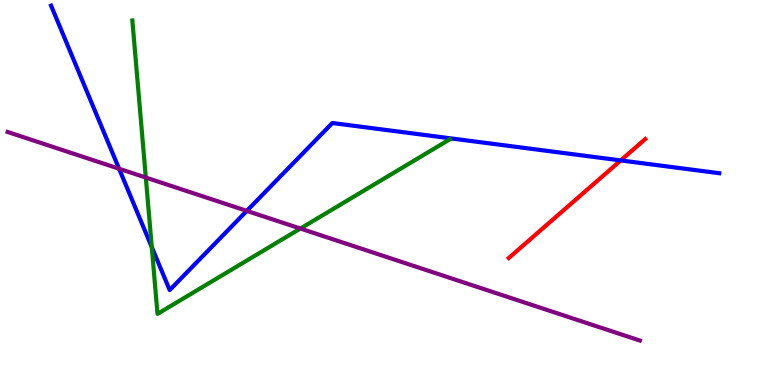[{'lines': ['blue', 'red'], 'intersections': [{'x': 8.01, 'y': 5.83}]}, {'lines': ['green', 'red'], 'intersections': []}, {'lines': ['purple', 'red'], 'intersections': []}, {'lines': ['blue', 'green'], 'intersections': [{'x': 1.96, 'y': 3.58}]}, {'lines': ['blue', 'purple'], 'intersections': [{'x': 1.54, 'y': 5.62}, {'x': 3.18, 'y': 4.52}]}, {'lines': ['green', 'purple'], 'intersections': [{'x': 1.88, 'y': 5.39}, {'x': 3.88, 'y': 4.06}]}]